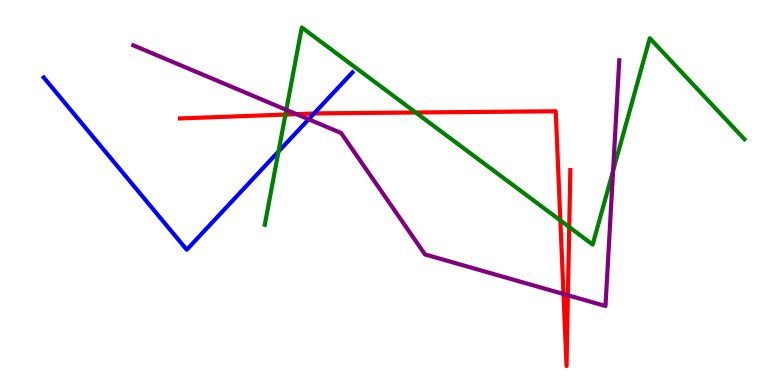[{'lines': ['blue', 'red'], 'intersections': [{'x': 4.05, 'y': 7.05}]}, {'lines': ['green', 'red'], 'intersections': [{'x': 3.68, 'y': 7.02}, {'x': 5.36, 'y': 7.08}, {'x': 7.23, 'y': 4.27}, {'x': 7.34, 'y': 4.1}]}, {'lines': ['purple', 'red'], 'intersections': [{'x': 3.83, 'y': 7.03}, {'x': 7.27, 'y': 2.36}, {'x': 7.33, 'y': 2.33}]}, {'lines': ['blue', 'green'], 'intersections': [{'x': 3.59, 'y': 6.06}]}, {'lines': ['blue', 'purple'], 'intersections': [{'x': 3.98, 'y': 6.9}]}, {'lines': ['green', 'purple'], 'intersections': [{'x': 3.69, 'y': 7.15}, {'x': 7.91, 'y': 5.56}]}]